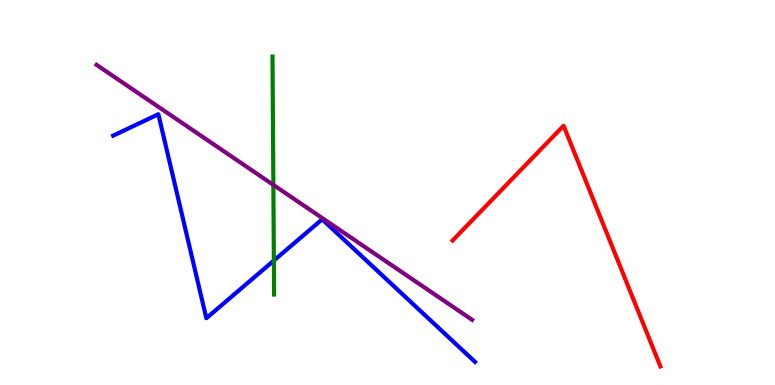[{'lines': ['blue', 'red'], 'intersections': []}, {'lines': ['green', 'red'], 'intersections': []}, {'lines': ['purple', 'red'], 'intersections': []}, {'lines': ['blue', 'green'], 'intersections': [{'x': 3.53, 'y': 3.23}]}, {'lines': ['blue', 'purple'], 'intersections': []}, {'lines': ['green', 'purple'], 'intersections': [{'x': 3.53, 'y': 5.2}]}]